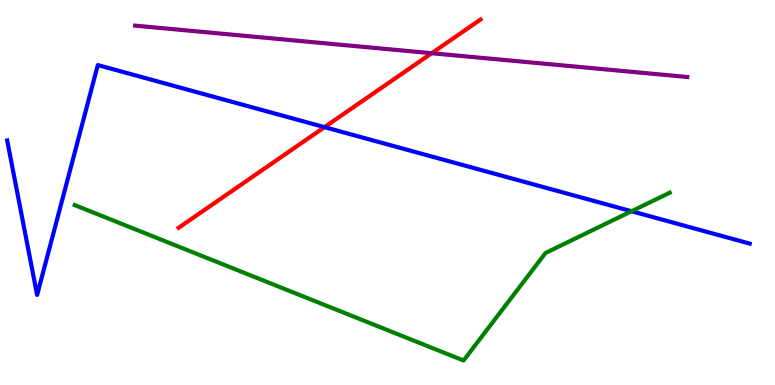[{'lines': ['blue', 'red'], 'intersections': [{'x': 4.19, 'y': 6.7}]}, {'lines': ['green', 'red'], 'intersections': []}, {'lines': ['purple', 'red'], 'intersections': [{'x': 5.57, 'y': 8.62}]}, {'lines': ['blue', 'green'], 'intersections': [{'x': 8.15, 'y': 4.51}]}, {'lines': ['blue', 'purple'], 'intersections': []}, {'lines': ['green', 'purple'], 'intersections': []}]